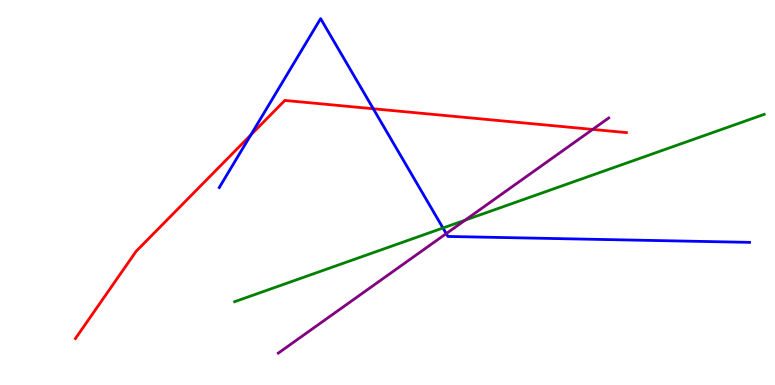[{'lines': ['blue', 'red'], 'intersections': [{'x': 3.24, 'y': 6.49}, {'x': 4.82, 'y': 7.18}]}, {'lines': ['green', 'red'], 'intersections': []}, {'lines': ['purple', 'red'], 'intersections': [{'x': 7.65, 'y': 6.64}]}, {'lines': ['blue', 'green'], 'intersections': [{'x': 5.72, 'y': 4.08}]}, {'lines': ['blue', 'purple'], 'intersections': [{'x': 5.76, 'y': 3.93}]}, {'lines': ['green', 'purple'], 'intersections': [{'x': 6.0, 'y': 4.28}]}]